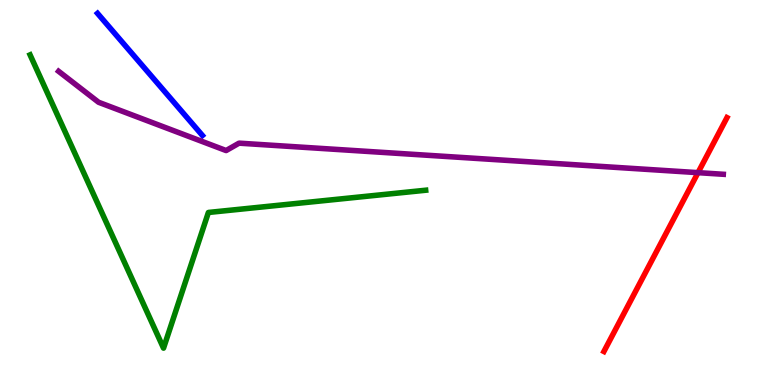[{'lines': ['blue', 'red'], 'intersections': []}, {'lines': ['green', 'red'], 'intersections': []}, {'lines': ['purple', 'red'], 'intersections': [{'x': 9.01, 'y': 5.52}]}, {'lines': ['blue', 'green'], 'intersections': []}, {'lines': ['blue', 'purple'], 'intersections': []}, {'lines': ['green', 'purple'], 'intersections': []}]